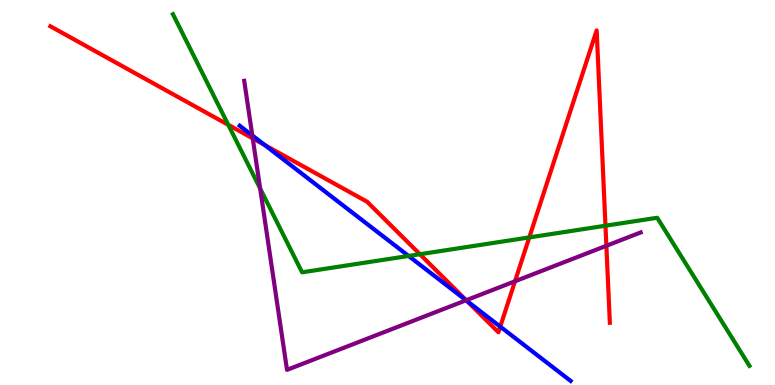[{'lines': ['blue', 'red'], 'intersections': [{'x': 3.42, 'y': 6.23}, {'x': 6.02, 'y': 2.19}, {'x': 6.45, 'y': 1.52}]}, {'lines': ['green', 'red'], 'intersections': [{'x': 2.95, 'y': 6.76}, {'x': 5.42, 'y': 3.4}, {'x': 6.83, 'y': 3.83}, {'x': 7.81, 'y': 4.14}]}, {'lines': ['purple', 'red'], 'intersections': [{'x': 3.26, 'y': 6.41}, {'x': 6.02, 'y': 2.2}, {'x': 6.65, 'y': 2.69}, {'x': 7.82, 'y': 3.62}]}, {'lines': ['blue', 'green'], 'intersections': [{'x': 5.27, 'y': 3.35}]}, {'lines': ['blue', 'purple'], 'intersections': [{'x': 3.26, 'y': 6.48}, {'x': 6.01, 'y': 2.2}]}, {'lines': ['green', 'purple'], 'intersections': [{'x': 3.36, 'y': 5.1}]}]